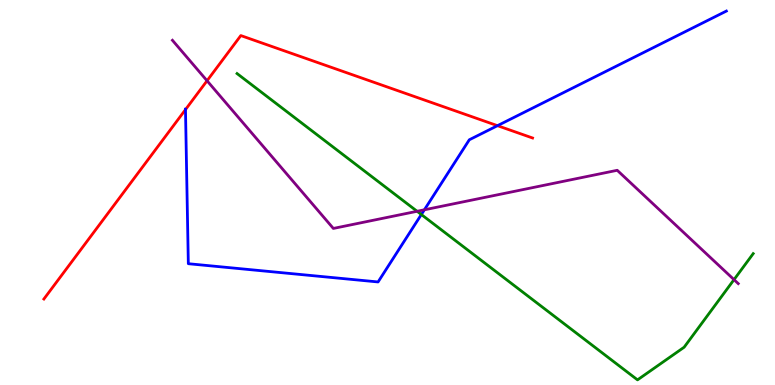[{'lines': ['blue', 'red'], 'intersections': [{'x': 2.39, 'y': 7.15}, {'x': 6.42, 'y': 6.74}]}, {'lines': ['green', 'red'], 'intersections': []}, {'lines': ['purple', 'red'], 'intersections': [{'x': 2.67, 'y': 7.9}]}, {'lines': ['blue', 'green'], 'intersections': [{'x': 5.44, 'y': 4.43}]}, {'lines': ['blue', 'purple'], 'intersections': [{'x': 5.48, 'y': 4.55}]}, {'lines': ['green', 'purple'], 'intersections': [{'x': 5.38, 'y': 4.51}, {'x': 9.47, 'y': 2.74}]}]